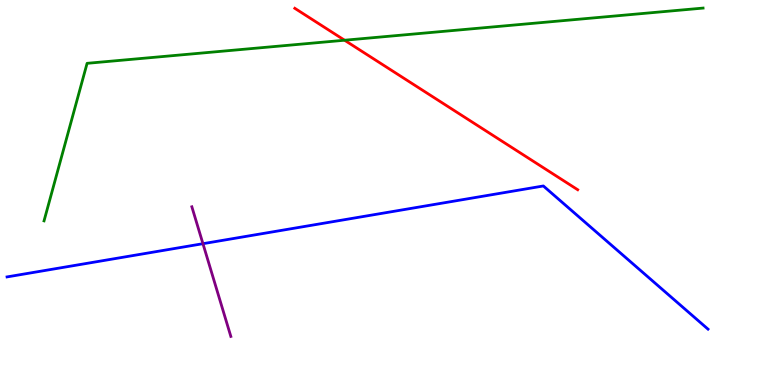[{'lines': ['blue', 'red'], 'intersections': []}, {'lines': ['green', 'red'], 'intersections': [{'x': 4.45, 'y': 8.96}]}, {'lines': ['purple', 'red'], 'intersections': []}, {'lines': ['blue', 'green'], 'intersections': []}, {'lines': ['blue', 'purple'], 'intersections': [{'x': 2.62, 'y': 3.67}]}, {'lines': ['green', 'purple'], 'intersections': []}]